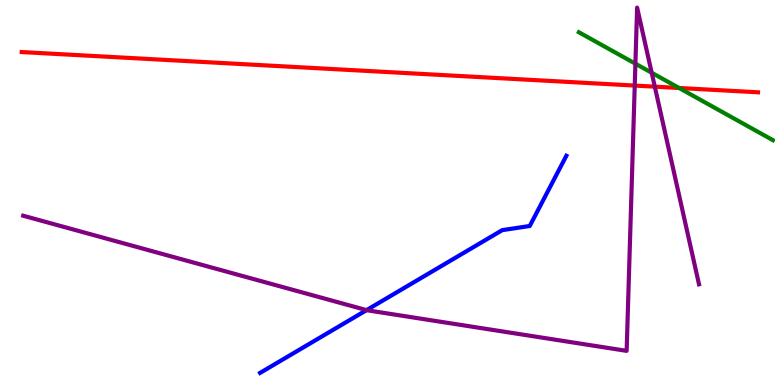[{'lines': ['blue', 'red'], 'intersections': []}, {'lines': ['green', 'red'], 'intersections': [{'x': 8.76, 'y': 7.71}]}, {'lines': ['purple', 'red'], 'intersections': [{'x': 8.19, 'y': 7.78}, {'x': 8.45, 'y': 7.75}]}, {'lines': ['blue', 'green'], 'intersections': []}, {'lines': ['blue', 'purple'], 'intersections': [{'x': 4.73, 'y': 1.94}]}, {'lines': ['green', 'purple'], 'intersections': [{'x': 8.2, 'y': 8.35}, {'x': 8.41, 'y': 8.11}]}]